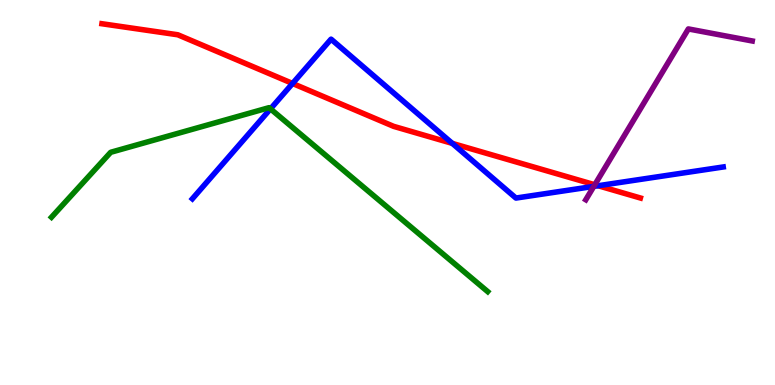[{'lines': ['blue', 'red'], 'intersections': [{'x': 3.77, 'y': 7.83}, {'x': 5.84, 'y': 6.28}, {'x': 7.72, 'y': 5.18}]}, {'lines': ['green', 'red'], 'intersections': []}, {'lines': ['purple', 'red'], 'intersections': [{'x': 7.67, 'y': 5.2}]}, {'lines': ['blue', 'green'], 'intersections': [{'x': 3.49, 'y': 7.17}]}, {'lines': ['blue', 'purple'], 'intersections': [{'x': 7.66, 'y': 5.16}]}, {'lines': ['green', 'purple'], 'intersections': []}]